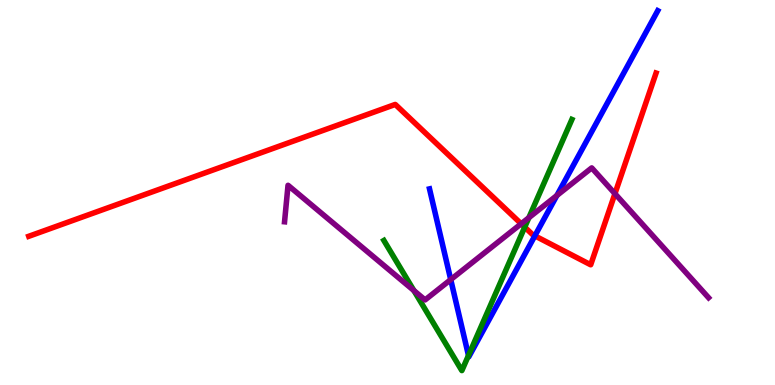[{'lines': ['blue', 'red'], 'intersections': [{'x': 6.9, 'y': 3.87}]}, {'lines': ['green', 'red'], 'intersections': [{'x': 6.77, 'y': 4.1}]}, {'lines': ['purple', 'red'], 'intersections': [{'x': 6.72, 'y': 4.19}, {'x': 7.93, 'y': 4.97}]}, {'lines': ['blue', 'green'], 'intersections': [{'x': 6.04, 'y': 0.767}]}, {'lines': ['blue', 'purple'], 'intersections': [{'x': 5.82, 'y': 2.74}, {'x': 7.19, 'y': 4.92}]}, {'lines': ['green', 'purple'], 'intersections': [{'x': 5.34, 'y': 2.45}, {'x': 6.82, 'y': 4.35}]}]